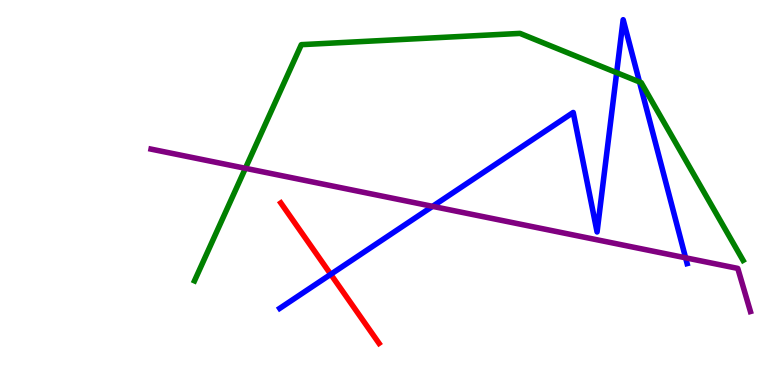[{'lines': ['blue', 'red'], 'intersections': [{'x': 4.27, 'y': 2.88}]}, {'lines': ['green', 'red'], 'intersections': []}, {'lines': ['purple', 'red'], 'intersections': []}, {'lines': ['blue', 'green'], 'intersections': [{'x': 7.96, 'y': 8.11}, {'x': 8.25, 'y': 7.87}]}, {'lines': ['blue', 'purple'], 'intersections': [{'x': 5.58, 'y': 4.64}, {'x': 8.85, 'y': 3.3}]}, {'lines': ['green', 'purple'], 'intersections': [{'x': 3.17, 'y': 5.63}]}]